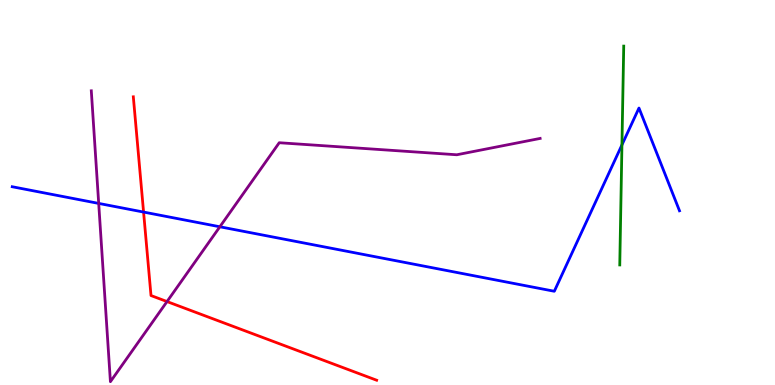[{'lines': ['blue', 'red'], 'intersections': [{'x': 1.85, 'y': 4.49}]}, {'lines': ['green', 'red'], 'intersections': []}, {'lines': ['purple', 'red'], 'intersections': [{'x': 2.16, 'y': 2.17}]}, {'lines': ['blue', 'green'], 'intersections': [{'x': 8.03, 'y': 6.24}]}, {'lines': ['blue', 'purple'], 'intersections': [{'x': 1.27, 'y': 4.72}, {'x': 2.84, 'y': 4.11}]}, {'lines': ['green', 'purple'], 'intersections': []}]